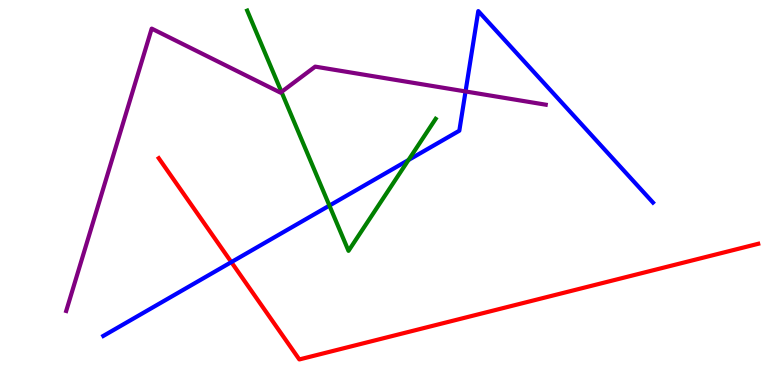[{'lines': ['blue', 'red'], 'intersections': [{'x': 2.99, 'y': 3.19}]}, {'lines': ['green', 'red'], 'intersections': []}, {'lines': ['purple', 'red'], 'intersections': []}, {'lines': ['blue', 'green'], 'intersections': [{'x': 4.25, 'y': 4.66}, {'x': 5.27, 'y': 5.84}]}, {'lines': ['blue', 'purple'], 'intersections': [{'x': 6.01, 'y': 7.62}]}, {'lines': ['green', 'purple'], 'intersections': [{'x': 3.63, 'y': 7.61}]}]